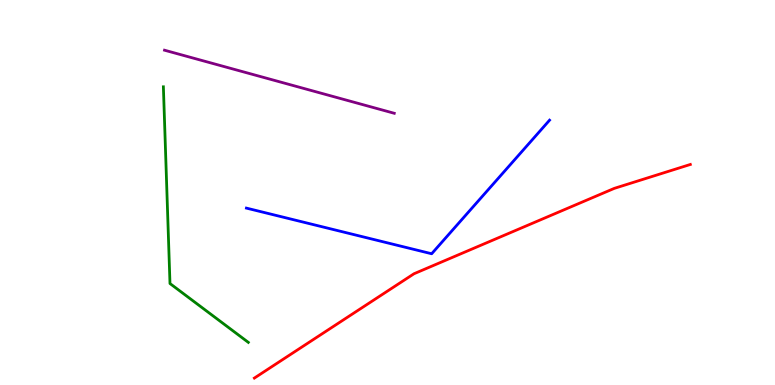[{'lines': ['blue', 'red'], 'intersections': []}, {'lines': ['green', 'red'], 'intersections': []}, {'lines': ['purple', 'red'], 'intersections': []}, {'lines': ['blue', 'green'], 'intersections': []}, {'lines': ['blue', 'purple'], 'intersections': []}, {'lines': ['green', 'purple'], 'intersections': []}]